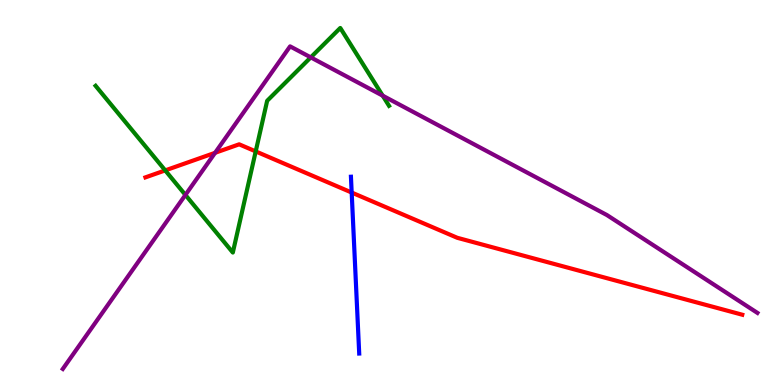[{'lines': ['blue', 'red'], 'intersections': [{'x': 4.54, 'y': 5.0}]}, {'lines': ['green', 'red'], 'intersections': [{'x': 2.13, 'y': 5.57}, {'x': 3.3, 'y': 6.07}]}, {'lines': ['purple', 'red'], 'intersections': [{'x': 2.78, 'y': 6.03}]}, {'lines': ['blue', 'green'], 'intersections': []}, {'lines': ['blue', 'purple'], 'intersections': []}, {'lines': ['green', 'purple'], 'intersections': [{'x': 2.39, 'y': 4.94}, {'x': 4.01, 'y': 8.51}, {'x': 4.94, 'y': 7.52}]}]